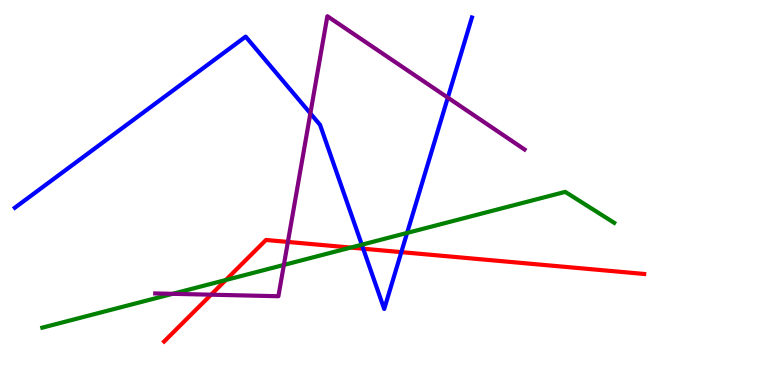[{'lines': ['blue', 'red'], 'intersections': [{'x': 4.69, 'y': 3.54}, {'x': 5.18, 'y': 3.45}]}, {'lines': ['green', 'red'], 'intersections': [{'x': 2.91, 'y': 2.73}, {'x': 4.52, 'y': 3.57}]}, {'lines': ['purple', 'red'], 'intersections': [{'x': 2.72, 'y': 2.35}, {'x': 3.71, 'y': 3.72}]}, {'lines': ['blue', 'green'], 'intersections': [{'x': 4.67, 'y': 3.64}, {'x': 5.25, 'y': 3.95}]}, {'lines': ['blue', 'purple'], 'intersections': [{'x': 4.0, 'y': 7.06}, {'x': 5.78, 'y': 7.46}]}, {'lines': ['green', 'purple'], 'intersections': [{'x': 2.23, 'y': 2.37}, {'x': 3.66, 'y': 3.12}]}]